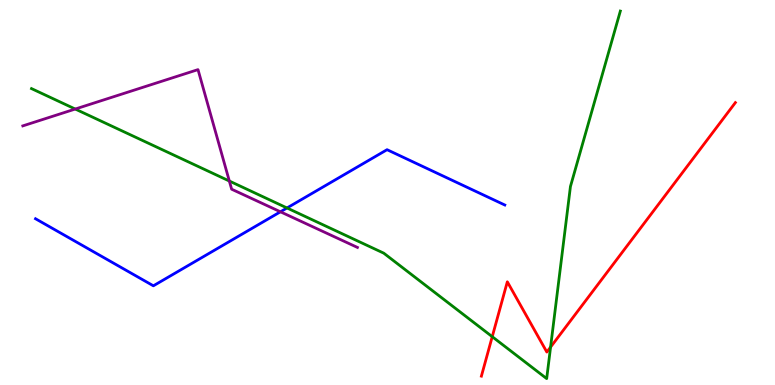[{'lines': ['blue', 'red'], 'intersections': []}, {'lines': ['green', 'red'], 'intersections': [{'x': 6.35, 'y': 1.25}, {'x': 7.1, 'y': 0.985}]}, {'lines': ['purple', 'red'], 'intersections': []}, {'lines': ['blue', 'green'], 'intersections': [{'x': 3.7, 'y': 4.6}]}, {'lines': ['blue', 'purple'], 'intersections': [{'x': 3.62, 'y': 4.5}]}, {'lines': ['green', 'purple'], 'intersections': [{'x': 0.971, 'y': 7.17}, {'x': 2.96, 'y': 5.3}]}]